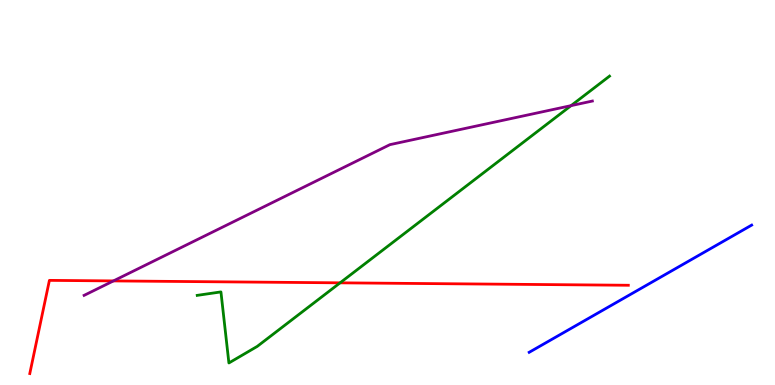[{'lines': ['blue', 'red'], 'intersections': []}, {'lines': ['green', 'red'], 'intersections': [{'x': 4.39, 'y': 2.65}]}, {'lines': ['purple', 'red'], 'intersections': [{'x': 1.46, 'y': 2.7}]}, {'lines': ['blue', 'green'], 'intersections': []}, {'lines': ['blue', 'purple'], 'intersections': []}, {'lines': ['green', 'purple'], 'intersections': [{'x': 7.37, 'y': 7.26}]}]